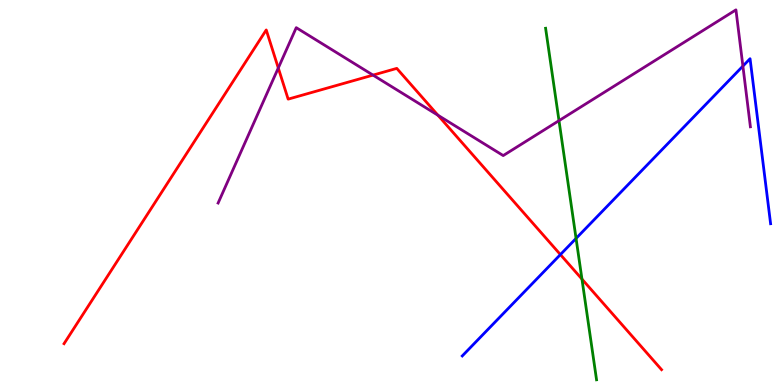[{'lines': ['blue', 'red'], 'intersections': [{'x': 7.23, 'y': 3.39}]}, {'lines': ['green', 'red'], 'intersections': [{'x': 7.51, 'y': 2.75}]}, {'lines': ['purple', 'red'], 'intersections': [{'x': 3.59, 'y': 8.23}, {'x': 4.81, 'y': 8.05}, {'x': 5.65, 'y': 7.01}]}, {'lines': ['blue', 'green'], 'intersections': [{'x': 7.43, 'y': 3.81}]}, {'lines': ['blue', 'purple'], 'intersections': [{'x': 9.59, 'y': 8.28}]}, {'lines': ['green', 'purple'], 'intersections': [{'x': 7.21, 'y': 6.87}]}]